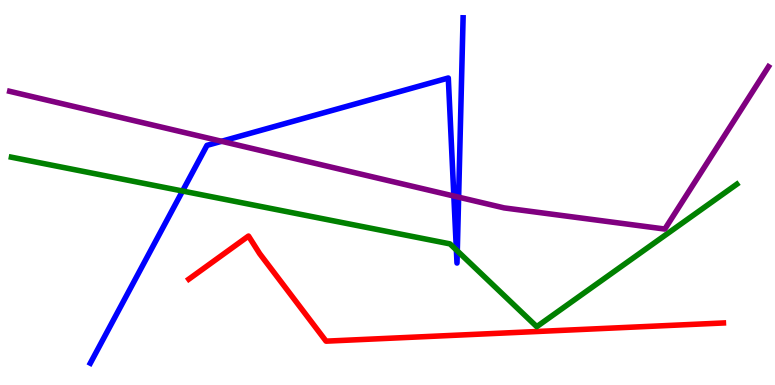[{'lines': ['blue', 'red'], 'intersections': []}, {'lines': ['green', 'red'], 'intersections': []}, {'lines': ['purple', 'red'], 'intersections': []}, {'lines': ['blue', 'green'], 'intersections': [{'x': 2.36, 'y': 5.04}, {'x': 5.89, 'y': 3.51}, {'x': 5.9, 'y': 3.48}]}, {'lines': ['blue', 'purple'], 'intersections': [{'x': 2.86, 'y': 6.33}, {'x': 5.86, 'y': 4.91}, {'x': 5.92, 'y': 4.88}]}, {'lines': ['green', 'purple'], 'intersections': []}]